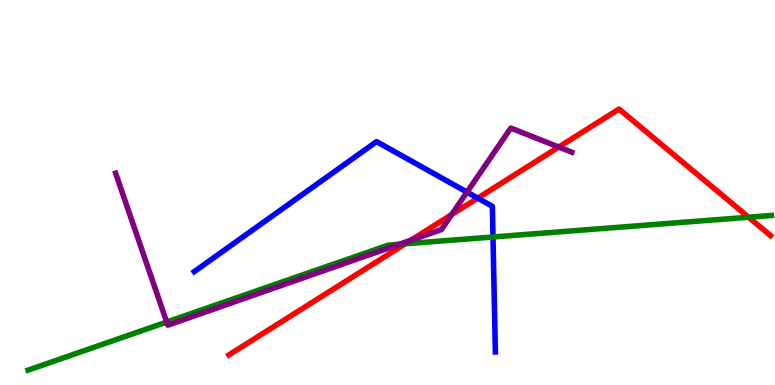[{'lines': ['blue', 'red'], 'intersections': [{'x': 6.16, 'y': 4.85}]}, {'lines': ['green', 'red'], 'intersections': [{'x': 5.23, 'y': 3.67}, {'x': 9.66, 'y': 4.36}]}, {'lines': ['purple', 'red'], 'intersections': [{'x': 5.3, 'y': 3.76}, {'x': 5.83, 'y': 4.43}, {'x': 7.21, 'y': 6.18}]}, {'lines': ['blue', 'green'], 'intersections': [{'x': 6.36, 'y': 3.84}]}, {'lines': ['blue', 'purple'], 'intersections': [{'x': 6.03, 'y': 5.01}]}, {'lines': ['green', 'purple'], 'intersections': [{'x': 2.15, 'y': 1.64}, {'x': 5.15, 'y': 3.66}]}]